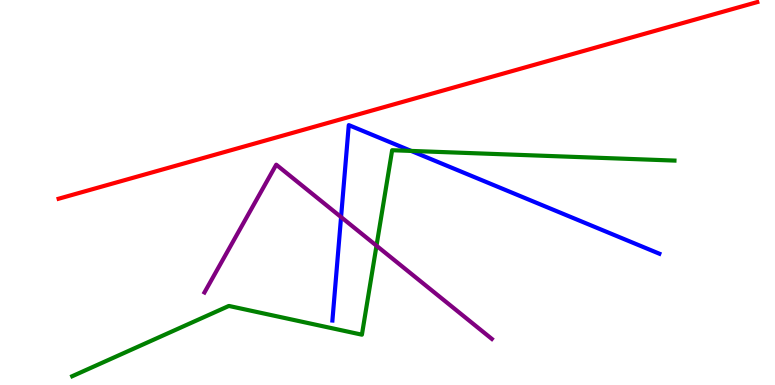[{'lines': ['blue', 'red'], 'intersections': []}, {'lines': ['green', 'red'], 'intersections': []}, {'lines': ['purple', 'red'], 'intersections': []}, {'lines': ['blue', 'green'], 'intersections': [{'x': 5.31, 'y': 6.08}]}, {'lines': ['blue', 'purple'], 'intersections': [{'x': 4.4, 'y': 4.36}]}, {'lines': ['green', 'purple'], 'intersections': [{'x': 4.86, 'y': 3.62}]}]